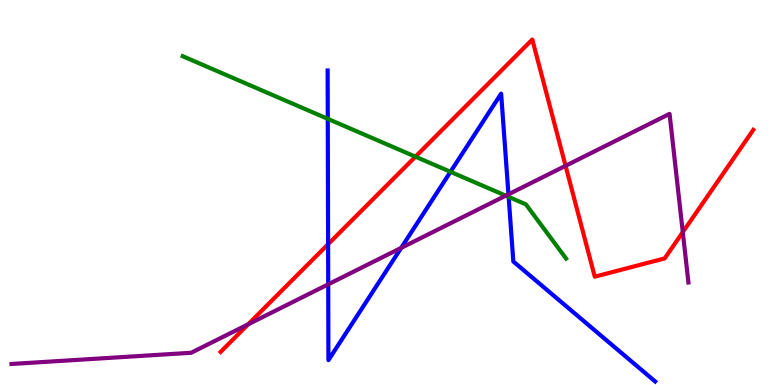[{'lines': ['blue', 'red'], 'intersections': [{'x': 4.23, 'y': 3.66}]}, {'lines': ['green', 'red'], 'intersections': [{'x': 5.36, 'y': 5.93}]}, {'lines': ['purple', 'red'], 'intersections': [{'x': 3.2, 'y': 1.58}, {'x': 7.3, 'y': 5.69}, {'x': 8.81, 'y': 3.97}]}, {'lines': ['blue', 'green'], 'intersections': [{'x': 4.23, 'y': 6.91}, {'x': 5.81, 'y': 5.54}, {'x': 6.56, 'y': 4.89}]}, {'lines': ['blue', 'purple'], 'intersections': [{'x': 4.24, 'y': 2.61}, {'x': 5.18, 'y': 3.56}, {'x': 6.56, 'y': 4.95}]}, {'lines': ['green', 'purple'], 'intersections': [{'x': 6.53, 'y': 4.92}]}]